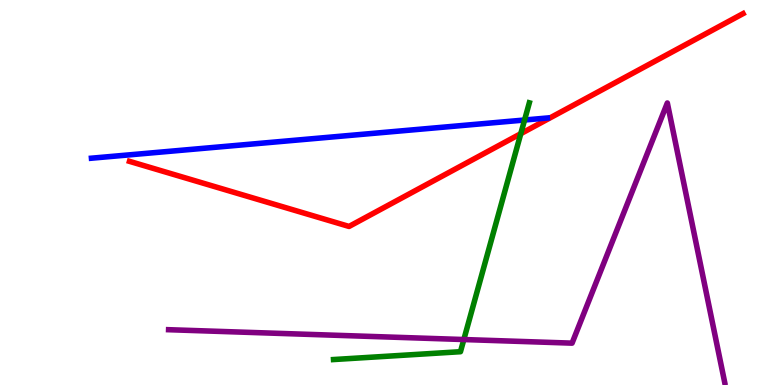[{'lines': ['blue', 'red'], 'intersections': []}, {'lines': ['green', 'red'], 'intersections': [{'x': 6.72, 'y': 6.53}]}, {'lines': ['purple', 'red'], 'intersections': []}, {'lines': ['blue', 'green'], 'intersections': [{'x': 6.77, 'y': 6.88}]}, {'lines': ['blue', 'purple'], 'intersections': []}, {'lines': ['green', 'purple'], 'intersections': [{'x': 5.98, 'y': 1.18}]}]